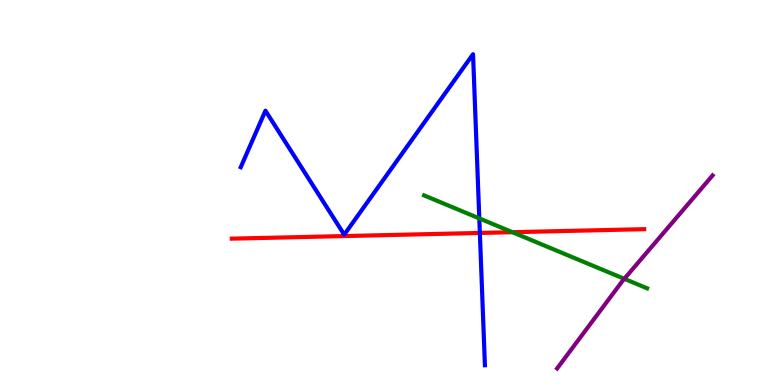[{'lines': ['blue', 'red'], 'intersections': [{'x': 6.19, 'y': 3.95}]}, {'lines': ['green', 'red'], 'intersections': [{'x': 6.61, 'y': 3.97}]}, {'lines': ['purple', 'red'], 'intersections': []}, {'lines': ['blue', 'green'], 'intersections': [{'x': 6.18, 'y': 4.33}]}, {'lines': ['blue', 'purple'], 'intersections': []}, {'lines': ['green', 'purple'], 'intersections': [{'x': 8.06, 'y': 2.76}]}]